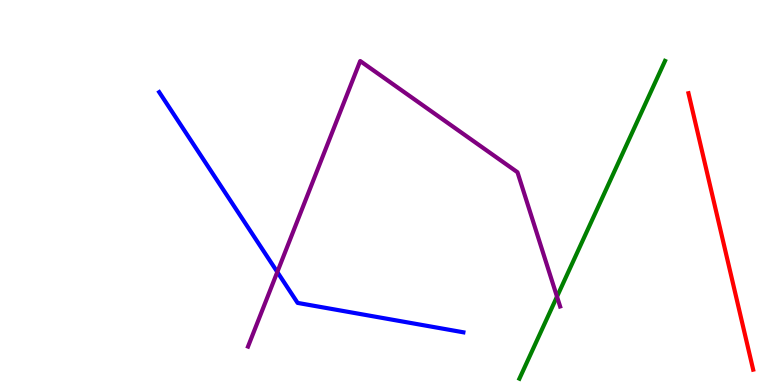[{'lines': ['blue', 'red'], 'intersections': []}, {'lines': ['green', 'red'], 'intersections': []}, {'lines': ['purple', 'red'], 'intersections': []}, {'lines': ['blue', 'green'], 'intersections': []}, {'lines': ['blue', 'purple'], 'intersections': [{'x': 3.58, 'y': 2.94}]}, {'lines': ['green', 'purple'], 'intersections': [{'x': 7.19, 'y': 2.3}]}]